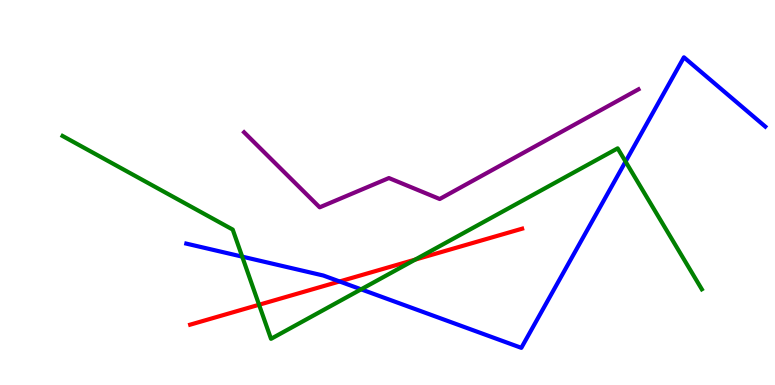[{'lines': ['blue', 'red'], 'intersections': [{'x': 4.38, 'y': 2.69}]}, {'lines': ['green', 'red'], 'intersections': [{'x': 3.34, 'y': 2.08}, {'x': 5.36, 'y': 3.26}]}, {'lines': ['purple', 'red'], 'intersections': []}, {'lines': ['blue', 'green'], 'intersections': [{'x': 3.13, 'y': 3.33}, {'x': 4.66, 'y': 2.49}, {'x': 8.07, 'y': 5.8}]}, {'lines': ['blue', 'purple'], 'intersections': []}, {'lines': ['green', 'purple'], 'intersections': []}]